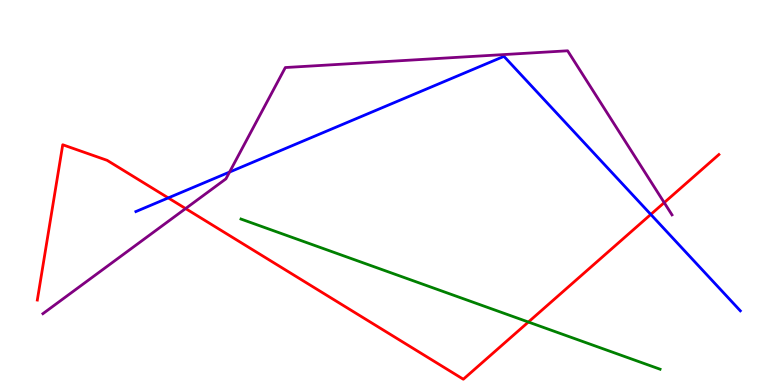[{'lines': ['blue', 'red'], 'intersections': [{'x': 2.17, 'y': 4.86}, {'x': 8.4, 'y': 4.43}]}, {'lines': ['green', 'red'], 'intersections': [{'x': 6.82, 'y': 1.64}]}, {'lines': ['purple', 'red'], 'intersections': [{'x': 2.39, 'y': 4.58}, {'x': 8.57, 'y': 4.74}]}, {'lines': ['blue', 'green'], 'intersections': []}, {'lines': ['blue', 'purple'], 'intersections': [{'x': 2.96, 'y': 5.53}]}, {'lines': ['green', 'purple'], 'intersections': []}]